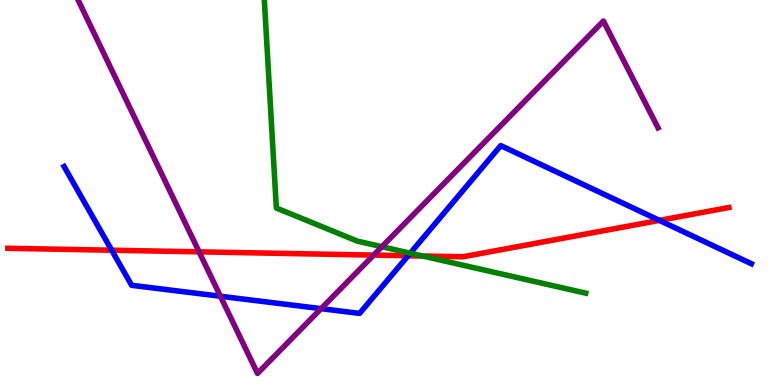[{'lines': ['blue', 'red'], 'intersections': [{'x': 1.44, 'y': 3.5}, {'x': 5.27, 'y': 3.36}, {'x': 8.51, 'y': 4.28}]}, {'lines': ['green', 'red'], 'intersections': [{'x': 5.45, 'y': 3.35}]}, {'lines': ['purple', 'red'], 'intersections': [{'x': 2.57, 'y': 3.46}, {'x': 4.82, 'y': 3.37}]}, {'lines': ['blue', 'green'], 'intersections': [{'x': 5.29, 'y': 3.42}]}, {'lines': ['blue', 'purple'], 'intersections': [{'x': 2.84, 'y': 2.31}, {'x': 4.14, 'y': 1.98}]}, {'lines': ['green', 'purple'], 'intersections': [{'x': 4.93, 'y': 3.59}]}]